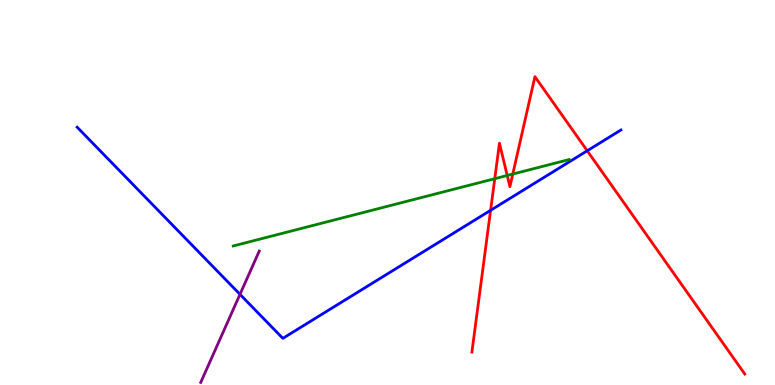[{'lines': ['blue', 'red'], 'intersections': [{'x': 6.33, 'y': 4.54}, {'x': 7.58, 'y': 6.08}]}, {'lines': ['green', 'red'], 'intersections': [{'x': 6.38, 'y': 5.36}, {'x': 6.54, 'y': 5.44}, {'x': 6.62, 'y': 5.48}]}, {'lines': ['purple', 'red'], 'intersections': []}, {'lines': ['blue', 'green'], 'intersections': []}, {'lines': ['blue', 'purple'], 'intersections': [{'x': 3.1, 'y': 2.35}]}, {'lines': ['green', 'purple'], 'intersections': []}]